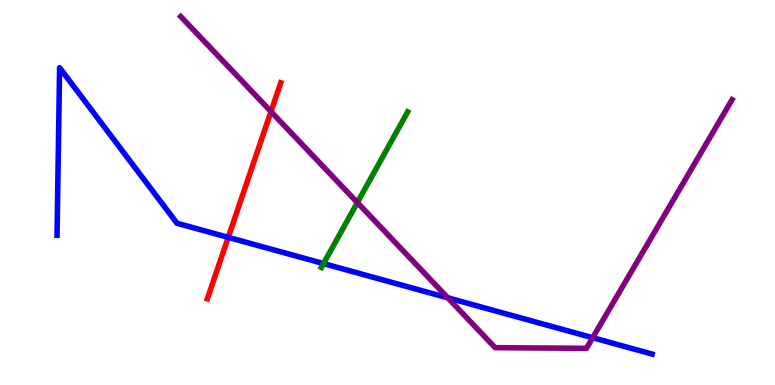[{'lines': ['blue', 'red'], 'intersections': [{'x': 2.94, 'y': 3.83}]}, {'lines': ['green', 'red'], 'intersections': []}, {'lines': ['purple', 'red'], 'intersections': [{'x': 3.5, 'y': 7.1}]}, {'lines': ['blue', 'green'], 'intersections': [{'x': 4.17, 'y': 3.15}]}, {'lines': ['blue', 'purple'], 'intersections': [{'x': 5.78, 'y': 2.26}, {'x': 7.65, 'y': 1.23}]}, {'lines': ['green', 'purple'], 'intersections': [{'x': 4.61, 'y': 4.74}]}]